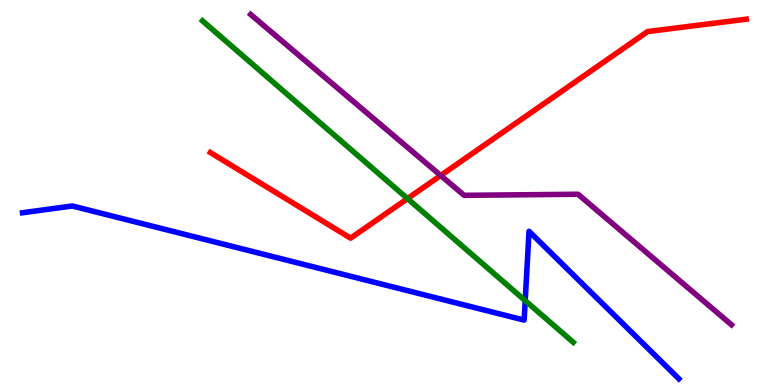[{'lines': ['blue', 'red'], 'intersections': []}, {'lines': ['green', 'red'], 'intersections': [{'x': 5.26, 'y': 4.84}]}, {'lines': ['purple', 'red'], 'intersections': [{'x': 5.69, 'y': 5.44}]}, {'lines': ['blue', 'green'], 'intersections': [{'x': 6.78, 'y': 2.19}]}, {'lines': ['blue', 'purple'], 'intersections': []}, {'lines': ['green', 'purple'], 'intersections': []}]